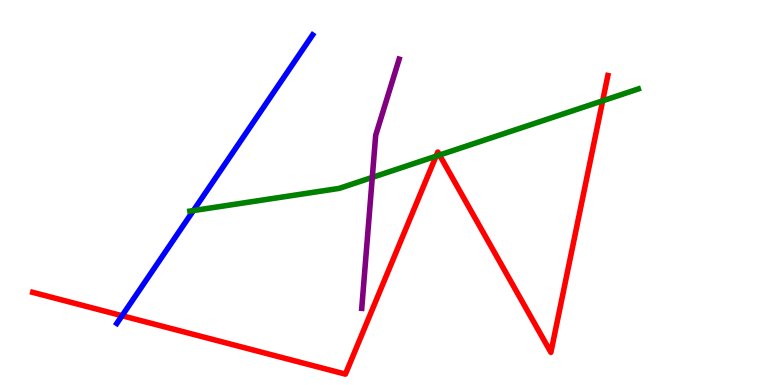[{'lines': ['blue', 'red'], 'intersections': [{'x': 1.57, 'y': 1.8}]}, {'lines': ['green', 'red'], 'intersections': [{'x': 5.63, 'y': 5.94}, {'x': 5.67, 'y': 5.97}, {'x': 7.78, 'y': 7.38}]}, {'lines': ['purple', 'red'], 'intersections': []}, {'lines': ['blue', 'green'], 'intersections': [{'x': 2.5, 'y': 4.53}]}, {'lines': ['blue', 'purple'], 'intersections': []}, {'lines': ['green', 'purple'], 'intersections': [{'x': 4.8, 'y': 5.39}]}]